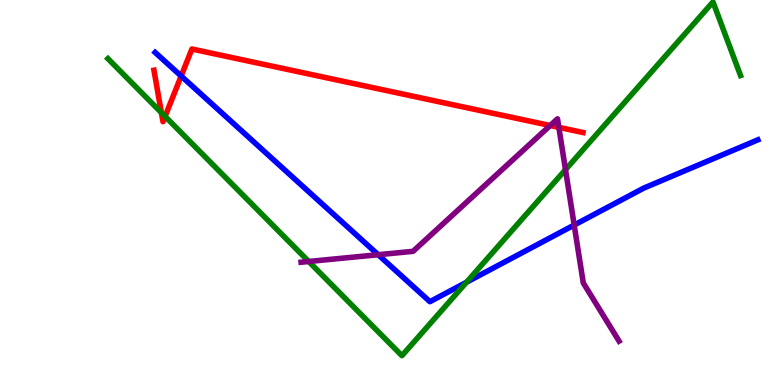[{'lines': ['blue', 'red'], 'intersections': [{'x': 2.34, 'y': 8.03}]}, {'lines': ['green', 'red'], 'intersections': [{'x': 2.08, 'y': 7.07}, {'x': 2.13, 'y': 6.98}]}, {'lines': ['purple', 'red'], 'intersections': [{'x': 7.1, 'y': 6.74}, {'x': 7.21, 'y': 6.69}]}, {'lines': ['blue', 'green'], 'intersections': [{'x': 6.02, 'y': 2.67}]}, {'lines': ['blue', 'purple'], 'intersections': [{'x': 4.88, 'y': 3.38}, {'x': 7.41, 'y': 4.15}]}, {'lines': ['green', 'purple'], 'intersections': [{'x': 3.98, 'y': 3.21}, {'x': 7.3, 'y': 5.59}]}]